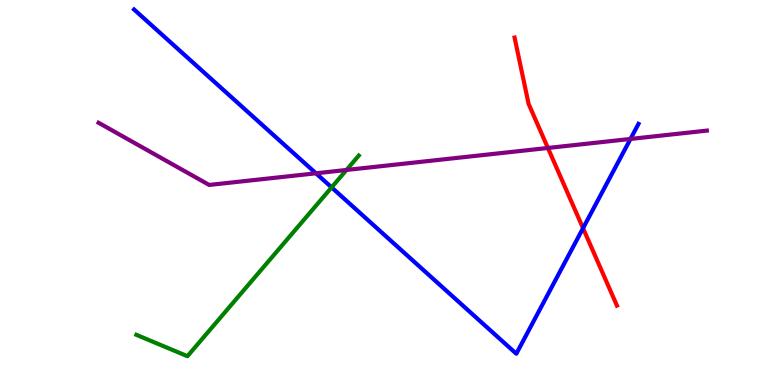[{'lines': ['blue', 'red'], 'intersections': [{'x': 7.52, 'y': 4.07}]}, {'lines': ['green', 'red'], 'intersections': []}, {'lines': ['purple', 'red'], 'intersections': [{'x': 7.07, 'y': 6.16}]}, {'lines': ['blue', 'green'], 'intersections': [{'x': 4.28, 'y': 5.13}]}, {'lines': ['blue', 'purple'], 'intersections': [{'x': 4.08, 'y': 5.5}, {'x': 8.14, 'y': 6.39}]}, {'lines': ['green', 'purple'], 'intersections': [{'x': 4.47, 'y': 5.59}]}]